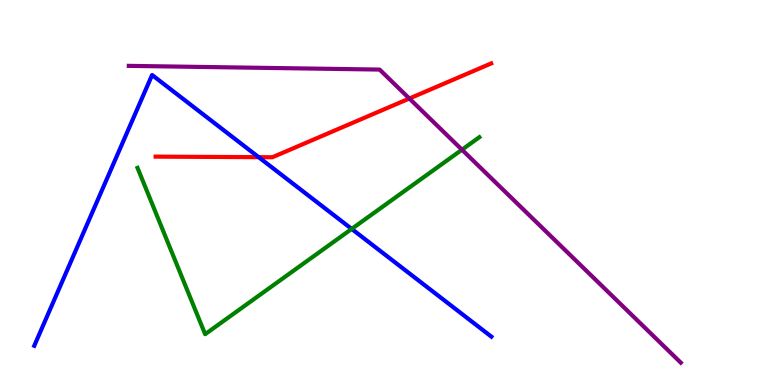[{'lines': ['blue', 'red'], 'intersections': [{'x': 3.34, 'y': 5.92}]}, {'lines': ['green', 'red'], 'intersections': []}, {'lines': ['purple', 'red'], 'intersections': [{'x': 5.28, 'y': 7.44}]}, {'lines': ['blue', 'green'], 'intersections': [{'x': 4.54, 'y': 4.05}]}, {'lines': ['blue', 'purple'], 'intersections': []}, {'lines': ['green', 'purple'], 'intersections': [{'x': 5.96, 'y': 6.11}]}]